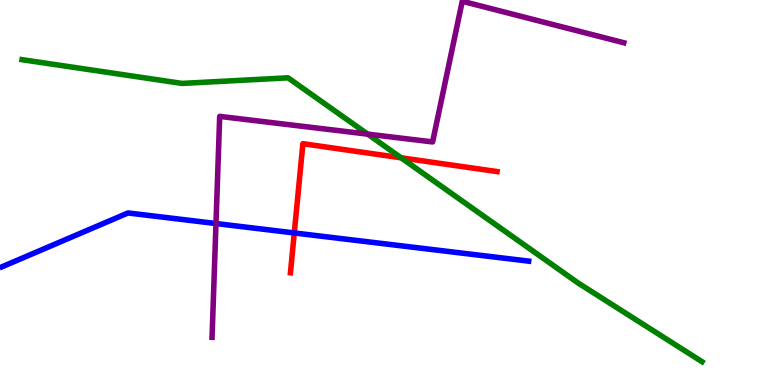[{'lines': ['blue', 'red'], 'intersections': [{'x': 3.8, 'y': 3.95}]}, {'lines': ['green', 'red'], 'intersections': [{'x': 5.18, 'y': 5.9}]}, {'lines': ['purple', 'red'], 'intersections': []}, {'lines': ['blue', 'green'], 'intersections': []}, {'lines': ['blue', 'purple'], 'intersections': [{'x': 2.79, 'y': 4.19}]}, {'lines': ['green', 'purple'], 'intersections': [{'x': 4.74, 'y': 6.52}]}]